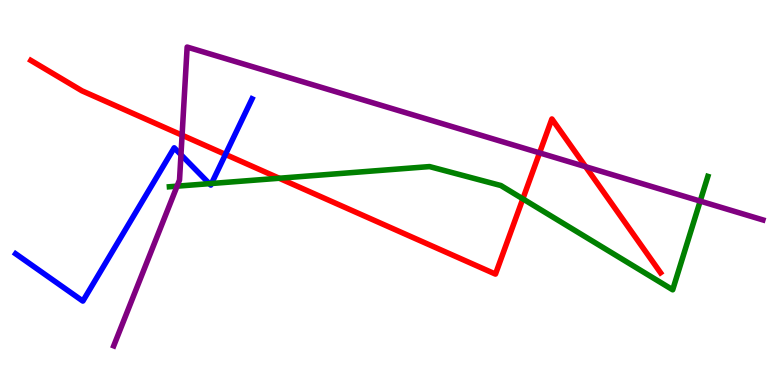[{'lines': ['blue', 'red'], 'intersections': [{'x': 2.91, 'y': 5.99}]}, {'lines': ['green', 'red'], 'intersections': [{'x': 3.6, 'y': 5.37}, {'x': 6.75, 'y': 4.83}]}, {'lines': ['purple', 'red'], 'intersections': [{'x': 2.35, 'y': 6.49}, {'x': 6.96, 'y': 6.03}, {'x': 7.56, 'y': 5.67}]}, {'lines': ['blue', 'green'], 'intersections': [{'x': 2.7, 'y': 5.23}, {'x': 2.73, 'y': 5.23}]}, {'lines': ['blue', 'purple'], 'intersections': [{'x': 2.34, 'y': 5.98}]}, {'lines': ['green', 'purple'], 'intersections': [{'x': 2.28, 'y': 5.16}, {'x': 9.03, 'y': 4.78}]}]